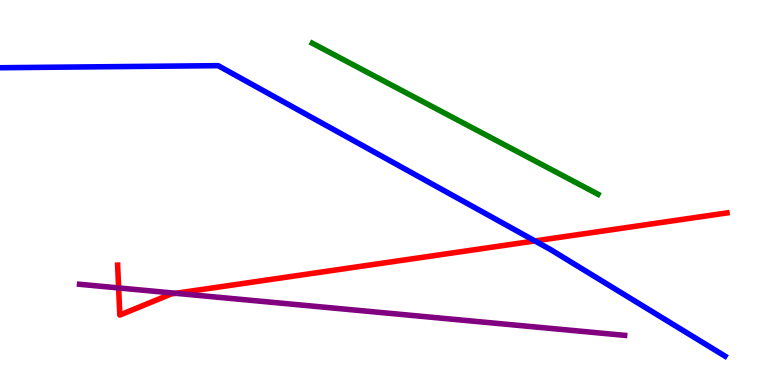[{'lines': ['blue', 'red'], 'intersections': [{'x': 6.9, 'y': 3.74}]}, {'lines': ['green', 'red'], 'intersections': []}, {'lines': ['purple', 'red'], 'intersections': [{'x': 1.53, 'y': 2.52}, {'x': 2.27, 'y': 2.38}]}, {'lines': ['blue', 'green'], 'intersections': []}, {'lines': ['blue', 'purple'], 'intersections': []}, {'lines': ['green', 'purple'], 'intersections': []}]